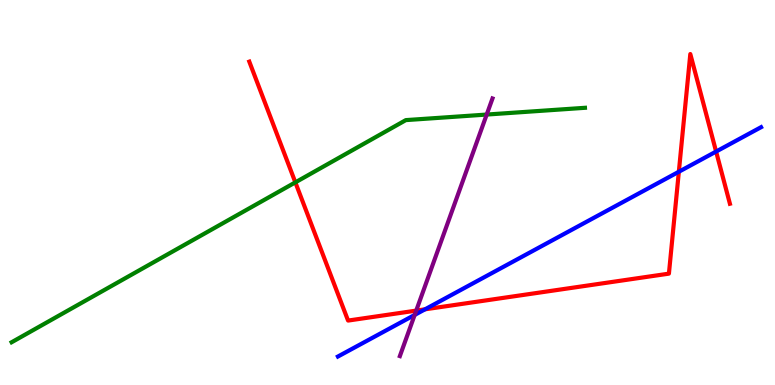[{'lines': ['blue', 'red'], 'intersections': [{'x': 5.48, 'y': 1.97}, {'x': 8.76, 'y': 5.54}, {'x': 9.24, 'y': 6.06}]}, {'lines': ['green', 'red'], 'intersections': [{'x': 3.81, 'y': 5.26}]}, {'lines': ['purple', 'red'], 'intersections': [{'x': 5.37, 'y': 1.93}]}, {'lines': ['blue', 'green'], 'intersections': []}, {'lines': ['blue', 'purple'], 'intersections': [{'x': 5.35, 'y': 1.82}]}, {'lines': ['green', 'purple'], 'intersections': [{'x': 6.28, 'y': 7.02}]}]